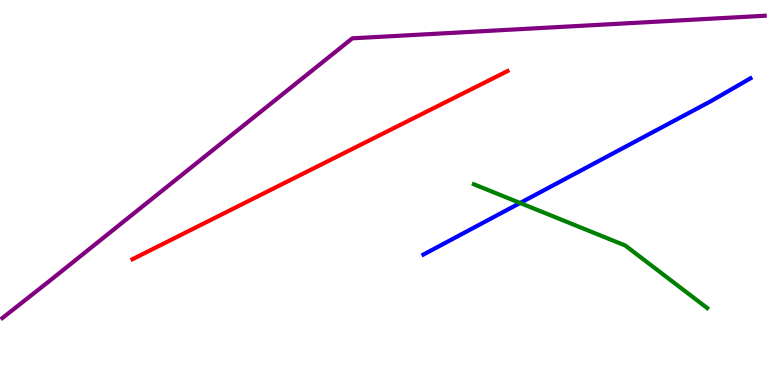[{'lines': ['blue', 'red'], 'intersections': []}, {'lines': ['green', 'red'], 'intersections': []}, {'lines': ['purple', 'red'], 'intersections': []}, {'lines': ['blue', 'green'], 'intersections': [{'x': 6.71, 'y': 4.73}]}, {'lines': ['blue', 'purple'], 'intersections': []}, {'lines': ['green', 'purple'], 'intersections': []}]